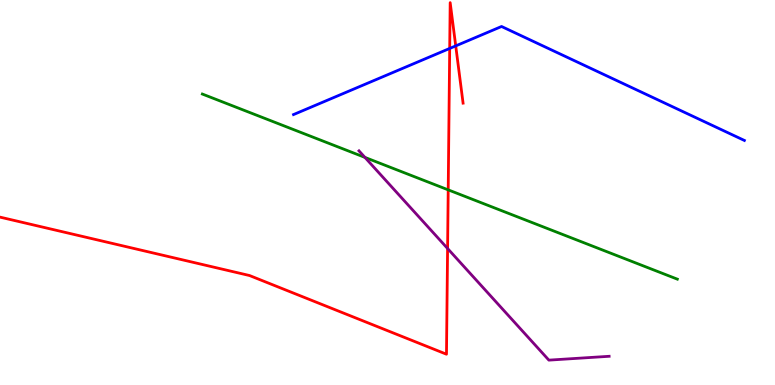[{'lines': ['blue', 'red'], 'intersections': [{'x': 5.8, 'y': 8.74}, {'x': 5.88, 'y': 8.81}]}, {'lines': ['green', 'red'], 'intersections': [{'x': 5.78, 'y': 5.07}]}, {'lines': ['purple', 'red'], 'intersections': [{'x': 5.78, 'y': 3.55}]}, {'lines': ['blue', 'green'], 'intersections': []}, {'lines': ['blue', 'purple'], 'intersections': []}, {'lines': ['green', 'purple'], 'intersections': [{'x': 4.71, 'y': 5.91}]}]